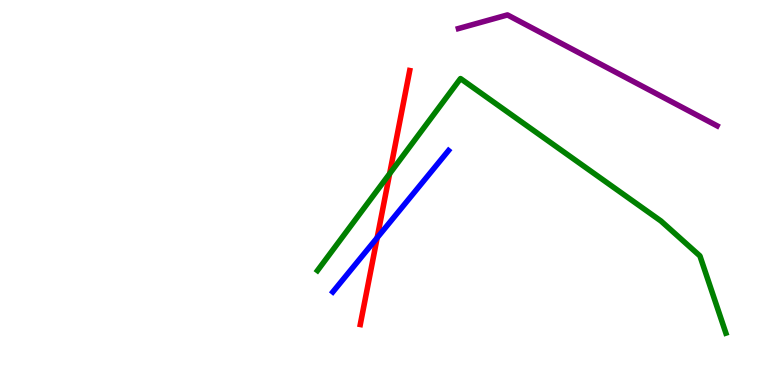[{'lines': ['blue', 'red'], 'intersections': [{'x': 4.87, 'y': 3.82}]}, {'lines': ['green', 'red'], 'intersections': [{'x': 5.03, 'y': 5.49}]}, {'lines': ['purple', 'red'], 'intersections': []}, {'lines': ['blue', 'green'], 'intersections': []}, {'lines': ['blue', 'purple'], 'intersections': []}, {'lines': ['green', 'purple'], 'intersections': []}]